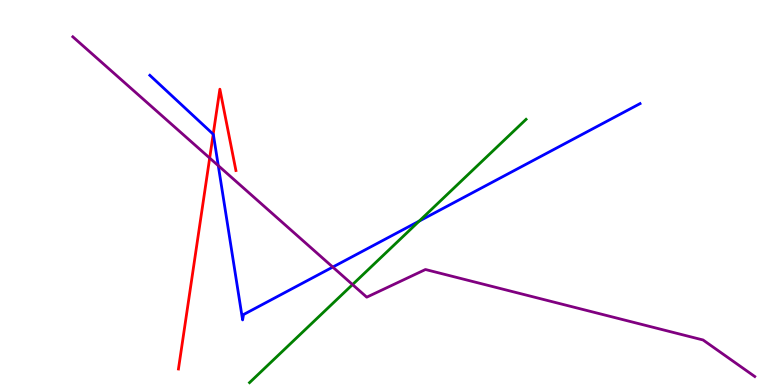[{'lines': ['blue', 'red'], 'intersections': [{'x': 2.75, 'y': 6.51}]}, {'lines': ['green', 'red'], 'intersections': []}, {'lines': ['purple', 'red'], 'intersections': [{'x': 2.71, 'y': 5.9}]}, {'lines': ['blue', 'green'], 'intersections': [{'x': 5.41, 'y': 4.26}]}, {'lines': ['blue', 'purple'], 'intersections': [{'x': 2.82, 'y': 5.7}, {'x': 4.29, 'y': 3.06}]}, {'lines': ['green', 'purple'], 'intersections': [{'x': 4.55, 'y': 2.61}]}]